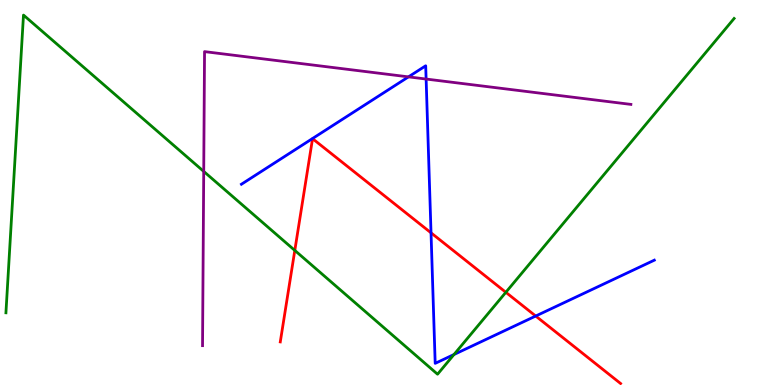[{'lines': ['blue', 'red'], 'intersections': [{'x': 5.56, 'y': 3.95}, {'x': 6.91, 'y': 1.79}]}, {'lines': ['green', 'red'], 'intersections': [{'x': 3.8, 'y': 3.5}, {'x': 6.53, 'y': 2.41}]}, {'lines': ['purple', 'red'], 'intersections': []}, {'lines': ['blue', 'green'], 'intersections': [{'x': 5.86, 'y': 0.792}]}, {'lines': ['blue', 'purple'], 'intersections': [{'x': 5.27, 'y': 8.0}, {'x': 5.5, 'y': 7.95}]}, {'lines': ['green', 'purple'], 'intersections': [{'x': 2.63, 'y': 5.55}]}]